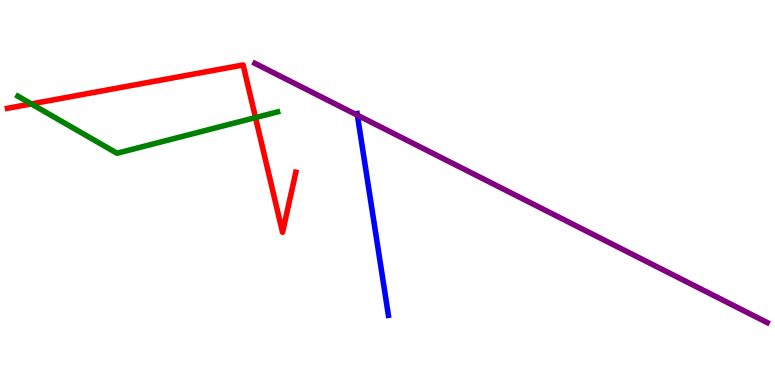[{'lines': ['blue', 'red'], 'intersections': []}, {'lines': ['green', 'red'], 'intersections': [{'x': 0.404, 'y': 7.3}, {'x': 3.3, 'y': 6.95}]}, {'lines': ['purple', 'red'], 'intersections': []}, {'lines': ['blue', 'green'], 'intersections': []}, {'lines': ['blue', 'purple'], 'intersections': [{'x': 4.61, 'y': 7.01}]}, {'lines': ['green', 'purple'], 'intersections': []}]